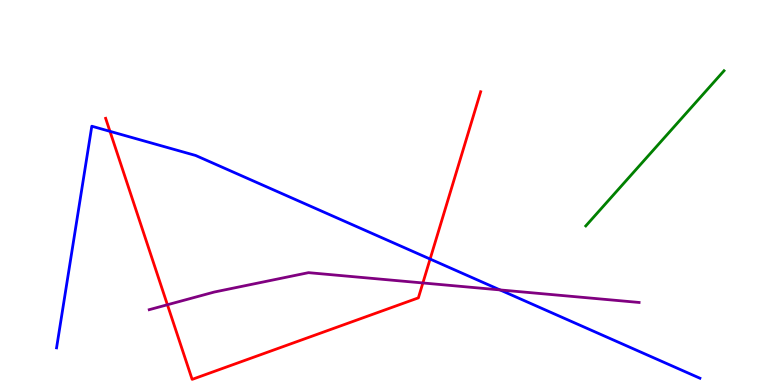[{'lines': ['blue', 'red'], 'intersections': [{'x': 1.42, 'y': 6.59}, {'x': 5.55, 'y': 3.27}]}, {'lines': ['green', 'red'], 'intersections': []}, {'lines': ['purple', 'red'], 'intersections': [{'x': 2.16, 'y': 2.08}, {'x': 5.46, 'y': 2.65}]}, {'lines': ['blue', 'green'], 'intersections': []}, {'lines': ['blue', 'purple'], 'intersections': [{'x': 6.45, 'y': 2.47}]}, {'lines': ['green', 'purple'], 'intersections': []}]